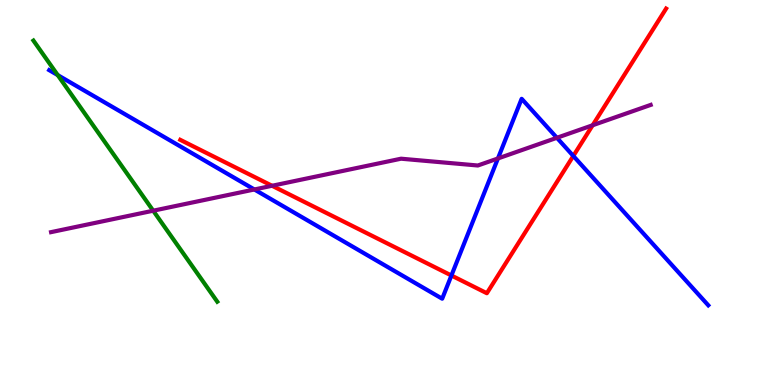[{'lines': ['blue', 'red'], 'intersections': [{'x': 5.82, 'y': 2.84}, {'x': 7.4, 'y': 5.95}]}, {'lines': ['green', 'red'], 'intersections': []}, {'lines': ['purple', 'red'], 'intersections': [{'x': 3.51, 'y': 5.17}, {'x': 7.65, 'y': 6.75}]}, {'lines': ['blue', 'green'], 'intersections': [{'x': 0.745, 'y': 8.05}]}, {'lines': ['blue', 'purple'], 'intersections': [{'x': 3.28, 'y': 5.08}, {'x': 6.42, 'y': 5.88}, {'x': 7.19, 'y': 6.42}]}, {'lines': ['green', 'purple'], 'intersections': [{'x': 1.98, 'y': 4.53}]}]